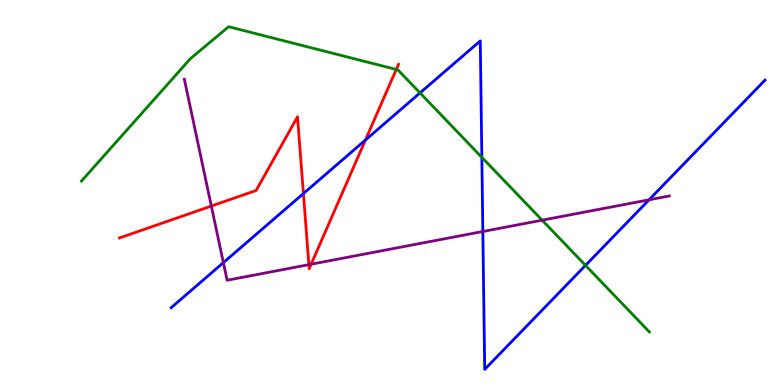[{'lines': ['blue', 'red'], 'intersections': [{'x': 3.92, 'y': 4.97}, {'x': 4.72, 'y': 6.36}]}, {'lines': ['green', 'red'], 'intersections': [{'x': 5.11, 'y': 8.2}]}, {'lines': ['purple', 'red'], 'intersections': [{'x': 2.73, 'y': 4.65}, {'x': 3.99, 'y': 3.13}, {'x': 4.01, 'y': 3.14}]}, {'lines': ['blue', 'green'], 'intersections': [{'x': 5.42, 'y': 7.59}, {'x': 6.22, 'y': 5.91}, {'x': 7.56, 'y': 3.11}]}, {'lines': ['blue', 'purple'], 'intersections': [{'x': 2.88, 'y': 3.18}, {'x': 6.23, 'y': 3.99}, {'x': 8.37, 'y': 4.81}]}, {'lines': ['green', 'purple'], 'intersections': [{'x': 7.0, 'y': 4.28}]}]